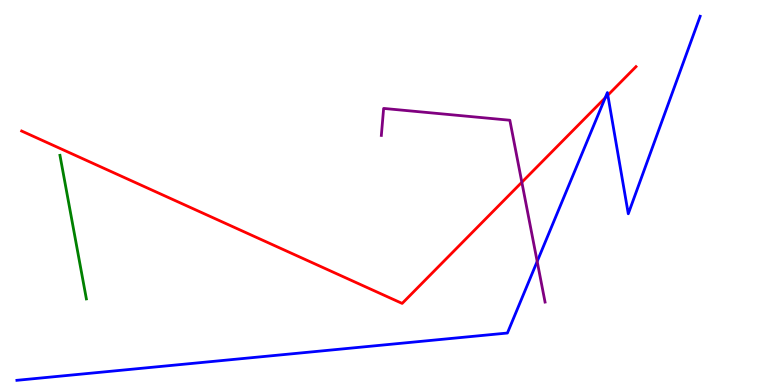[{'lines': ['blue', 'red'], 'intersections': [{'x': 7.81, 'y': 7.46}, {'x': 7.84, 'y': 7.53}]}, {'lines': ['green', 'red'], 'intersections': []}, {'lines': ['purple', 'red'], 'intersections': [{'x': 6.73, 'y': 5.27}]}, {'lines': ['blue', 'green'], 'intersections': []}, {'lines': ['blue', 'purple'], 'intersections': [{'x': 6.93, 'y': 3.21}]}, {'lines': ['green', 'purple'], 'intersections': []}]